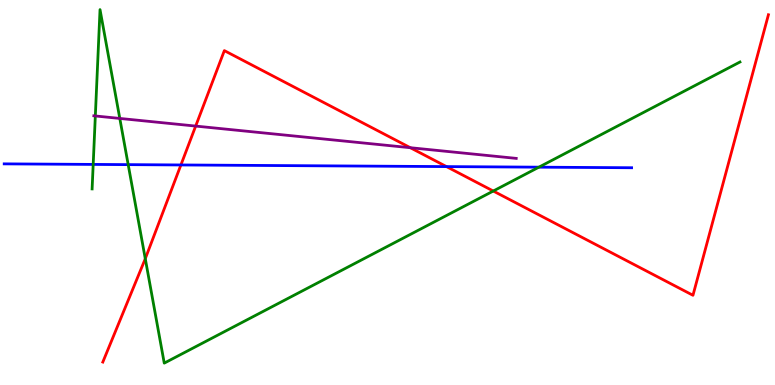[{'lines': ['blue', 'red'], 'intersections': [{'x': 2.33, 'y': 5.72}, {'x': 5.76, 'y': 5.67}]}, {'lines': ['green', 'red'], 'intersections': [{'x': 1.87, 'y': 3.28}, {'x': 6.36, 'y': 5.04}]}, {'lines': ['purple', 'red'], 'intersections': [{'x': 2.52, 'y': 6.73}, {'x': 5.29, 'y': 6.16}]}, {'lines': ['blue', 'green'], 'intersections': [{'x': 1.2, 'y': 5.73}, {'x': 1.65, 'y': 5.72}, {'x': 6.95, 'y': 5.66}]}, {'lines': ['blue', 'purple'], 'intersections': []}, {'lines': ['green', 'purple'], 'intersections': [{'x': 1.23, 'y': 6.99}, {'x': 1.55, 'y': 6.92}]}]